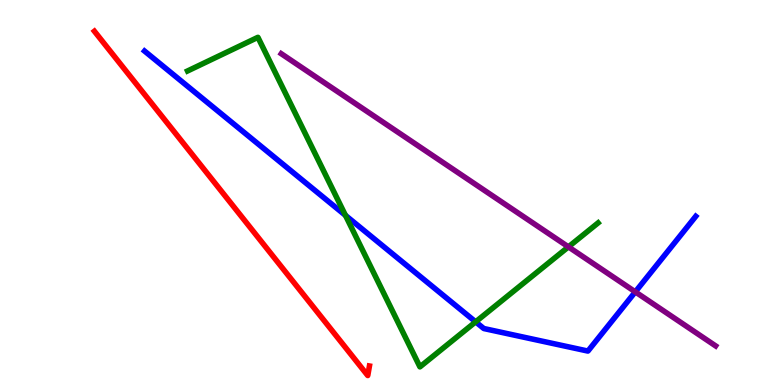[{'lines': ['blue', 'red'], 'intersections': []}, {'lines': ['green', 'red'], 'intersections': []}, {'lines': ['purple', 'red'], 'intersections': []}, {'lines': ['blue', 'green'], 'intersections': [{'x': 4.46, 'y': 4.41}, {'x': 6.14, 'y': 1.64}]}, {'lines': ['blue', 'purple'], 'intersections': [{'x': 8.2, 'y': 2.42}]}, {'lines': ['green', 'purple'], 'intersections': [{'x': 7.33, 'y': 3.59}]}]